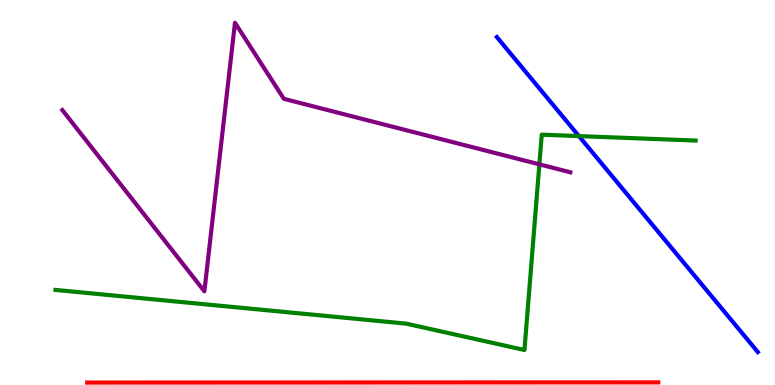[{'lines': ['blue', 'red'], 'intersections': []}, {'lines': ['green', 'red'], 'intersections': []}, {'lines': ['purple', 'red'], 'intersections': []}, {'lines': ['blue', 'green'], 'intersections': [{'x': 7.47, 'y': 6.47}]}, {'lines': ['blue', 'purple'], 'intersections': []}, {'lines': ['green', 'purple'], 'intersections': [{'x': 6.96, 'y': 5.73}]}]